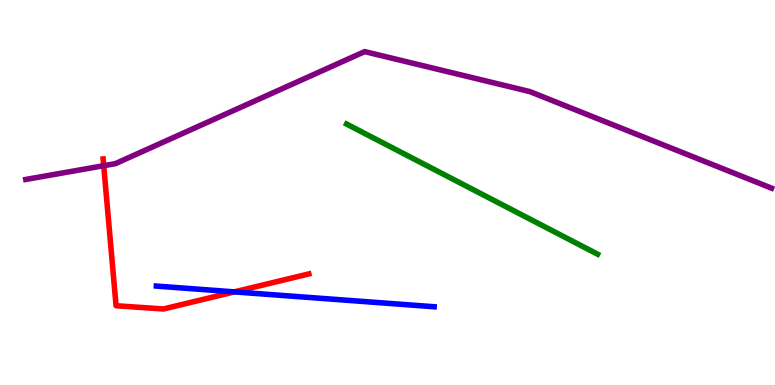[{'lines': ['blue', 'red'], 'intersections': [{'x': 3.02, 'y': 2.42}]}, {'lines': ['green', 'red'], 'intersections': []}, {'lines': ['purple', 'red'], 'intersections': [{'x': 1.34, 'y': 5.7}]}, {'lines': ['blue', 'green'], 'intersections': []}, {'lines': ['blue', 'purple'], 'intersections': []}, {'lines': ['green', 'purple'], 'intersections': []}]